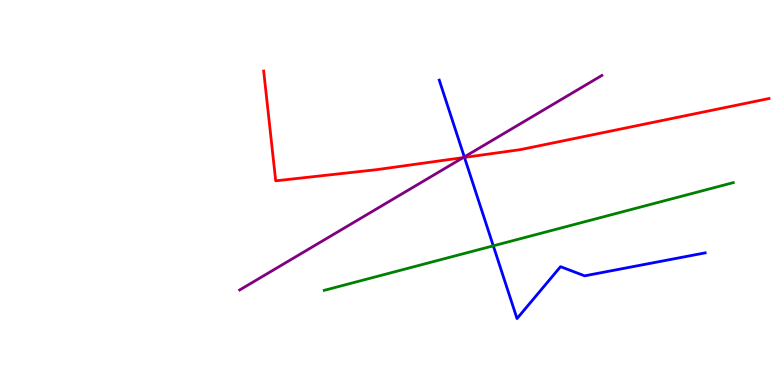[{'lines': ['blue', 'red'], 'intersections': [{'x': 5.99, 'y': 5.91}]}, {'lines': ['green', 'red'], 'intersections': []}, {'lines': ['purple', 'red'], 'intersections': [{'x': 5.98, 'y': 5.91}]}, {'lines': ['blue', 'green'], 'intersections': [{'x': 6.37, 'y': 3.61}]}, {'lines': ['blue', 'purple'], 'intersections': [{'x': 5.99, 'y': 5.92}]}, {'lines': ['green', 'purple'], 'intersections': []}]